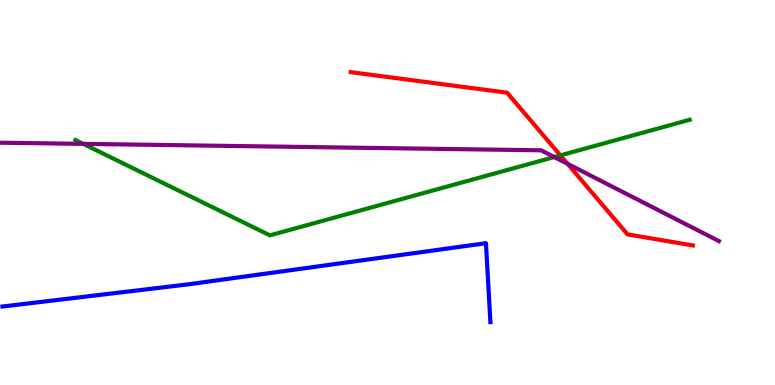[{'lines': ['blue', 'red'], 'intersections': []}, {'lines': ['green', 'red'], 'intersections': [{'x': 7.23, 'y': 5.96}]}, {'lines': ['purple', 'red'], 'intersections': [{'x': 7.32, 'y': 5.75}]}, {'lines': ['blue', 'green'], 'intersections': []}, {'lines': ['blue', 'purple'], 'intersections': []}, {'lines': ['green', 'purple'], 'intersections': [{'x': 1.07, 'y': 6.26}, {'x': 7.15, 'y': 5.92}]}]